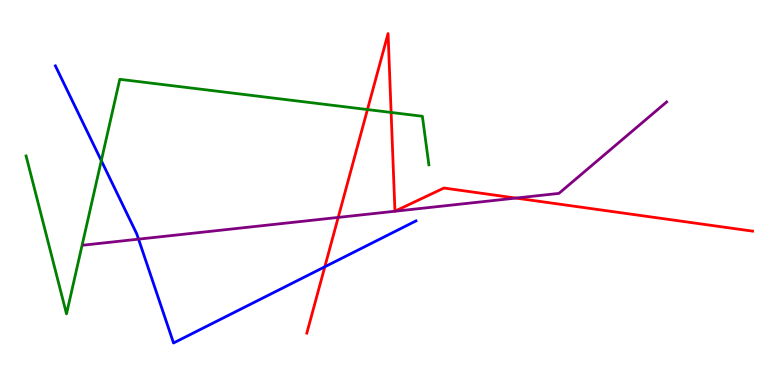[{'lines': ['blue', 'red'], 'intersections': [{'x': 4.19, 'y': 3.07}]}, {'lines': ['green', 'red'], 'intersections': [{'x': 4.74, 'y': 7.15}, {'x': 5.05, 'y': 7.08}]}, {'lines': ['purple', 'red'], 'intersections': [{'x': 4.36, 'y': 4.35}, {'x': 6.66, 'y': 4.86}]}, {'lines': ['blue', 'green'], 'intersections': [{'x': 1.31, 'y': 5.83}]}, {'lines': ['blue', 'purple'], 'intersections': [{'x': 1.79, 'y': 3.79}]}, {'lines': ['green', 'purple'], 'intersections': []}]